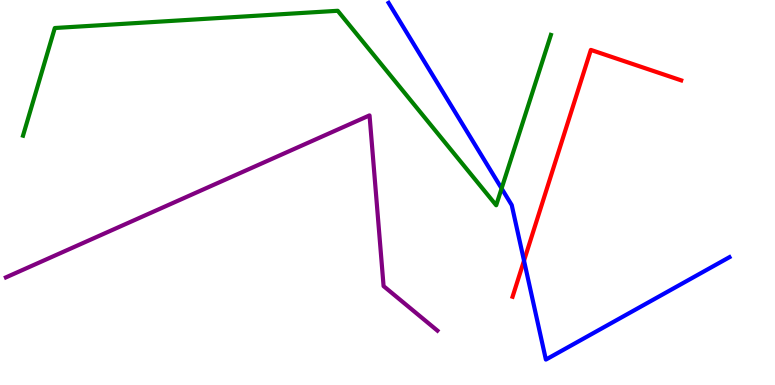[{'lines': ['blue', 'red'], 'intersections': [{'x': 6.76, 'y': 3.23}]}, {'lines': ['green', 'red'], 'intersections': []}, {'lines': ['purple', 'red'], 'intersections': []}, {'lines': ['blue', 'green'], 'intersections': [{'x': 6.47, 'y': 5.11}]}, {'lines': ['blue', 'purple'], 'intersections': []}, {'lines': ['green', 'purple'], 'intersections': []}]